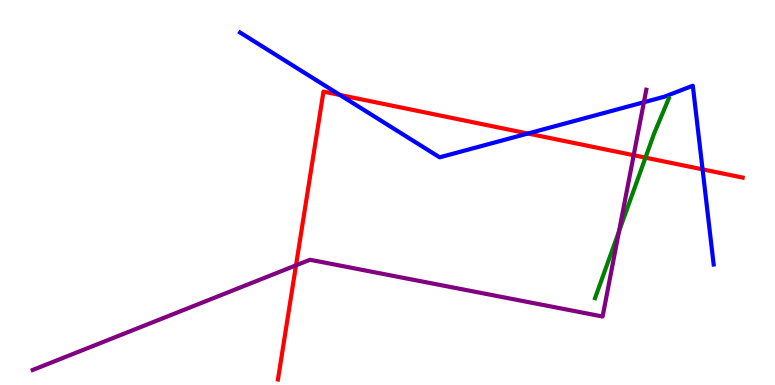[{'lines': ['blue', 'red'], 'intersections': [{'x': 4.39, 'y': 7.53}, {'x': 6.81, 'y': 6.53}, {'x': 9.07, 'y': 5.6}]}, {'lines': ['green', 'red'], 'intersections': [{'x': 8.33, 'y': 5.91}]}, {'lines': ['purple', 'red'], 'intersections': [{'x': 3.82, 'y': 3.11}, {'x': 8.18, 'y': 5.97}]}, {'lines': ['blue', 'green'], 'intersections': []}, {'lines': ['blue', 'purple'], 'intersections': [{'x': 8.31, 'y': 7.34}]}, {'lines': ['green', 'purple'], 'intersections': [{'x': 7.99, 'y': 3.99}]}]